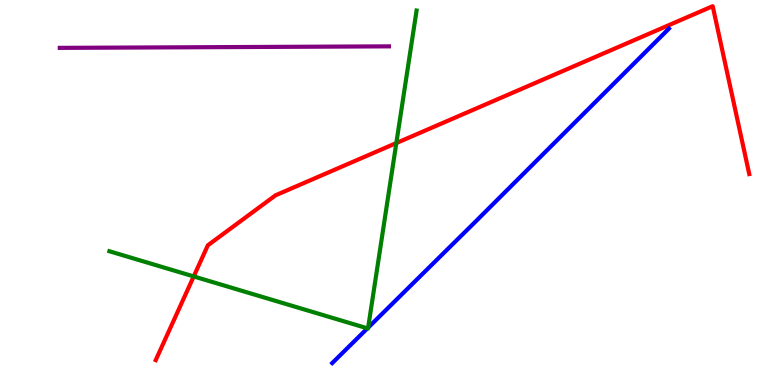[{'lines': ['blue', 'red'], 'intersections': []}, {'lines': ['green', 'red'], 'intersections': [{'x': 2.5, 'y': 2.82}, {'x': 5.11, 'y': 6.28}]}, {'lines': ['purple', 'red'], 'intersections': []}, {'lines': ['blue', 'green'], 'intersections': [{'x': 4.74, 'y': 1.47}, {'x': 4.75, 'y': 1.49}]}, {'lines': ['blue', 'purple'], 'intersections': []}, {'lines': ['green', 'purple'], 'intersections': []}]